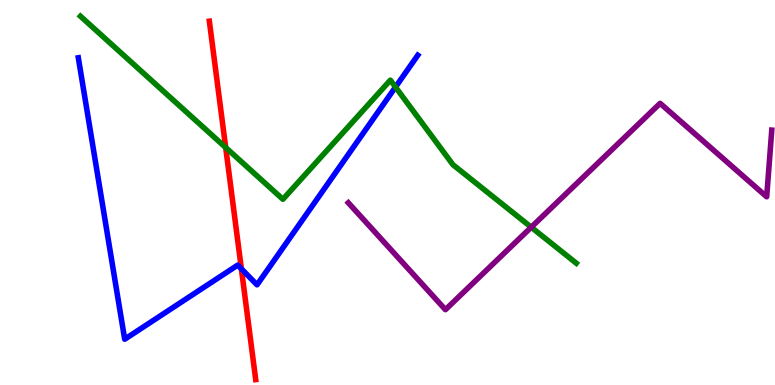[{'lines': ['blue', 'red'], 'intersections': [{'x': 3.11, 'y': 3.02}]}, {'lines': ['green', 'red'], 'intersections': [{'x': 2.91, 'y': 6.17}]}, {'lines': ['purple', 'red'], 'intersections': []}, {'lines': ['blue', 'green'], 'intersections': [{'x': 5.1, 'y': 7.74}]}, {'lines': ['blue', 'purple'], 'intersections': []}, {'lines': ['green', 'purple'], 'intersections': [{'x': 6.85, 'y': 4.1}]}]